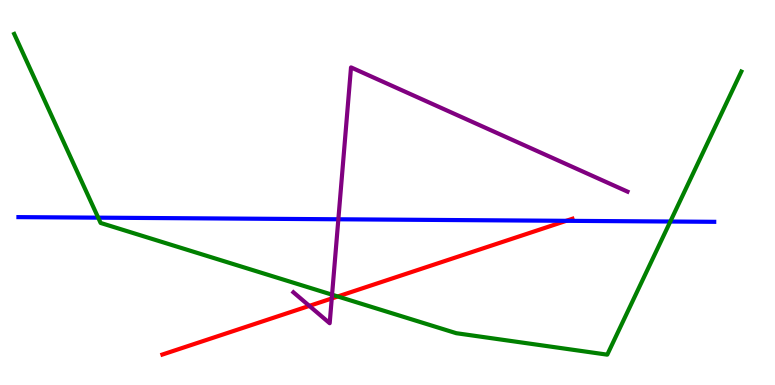[{'lines': ['blue', 'red'], 'intersections': [{'x': 7.31, 'y': 4.26}]}, {'lines': ['green', 'red'], 'intersections': [{'x': 4.36, 'y': 2.3}]}, {'lines': ['purple', 'red'], 'intersections': [{'x': 3.99, 'y': 2.05}, {'x': 4.28, 'y': 2.25}]}, {'lines': ['blue', 'green'], 'intersections': [{'x': 1.27, 'y': 4.35}, {'x': 8.65, 'y': 4.25}]}, {'lines': ['blue', 'purple'], 'intersections': [{'x': 4.37, 'y': 4.3}]}, {'lines': ['green', 'purple'], 'intersections': [{'x': 4.28, 'y': 2.35}]}]